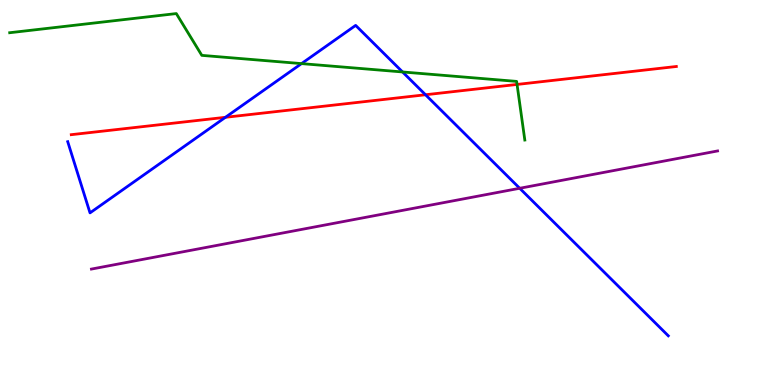[{'lines': ['blue', 'red'], 'intersections': [{'x': 2.91, 'y': 6.95}, {'x': 5.49, 'y': 7.54}]}, {'lines': ['green', 'red'], 'intersections': [{'x': 6.67, 'y': 7.81}]}, {'lines': ['purple', 'red'], 'intersections': []}, {'lines': ['blue', 'green'], 'intersections': [{'x': 3.89, 'y': 8.35}, {'x': 5.19, 'y': 8.13}]}, {'lines': ['blue', 'purple'], 'intersections': [{'x': 6.71, 'y': 5.11}]}, {'lines': ['green', 'purple'], 'intersections': []}]